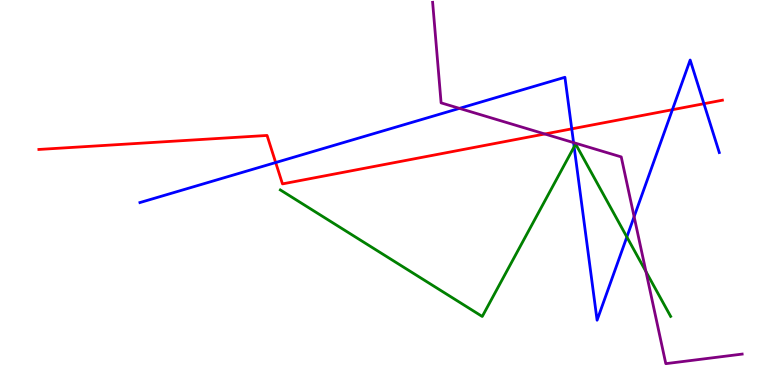[{'lines': ['blue', 'red'], 'intersections': [{'x': 3.56, 'y': 5.78}, {'x': 7.38, 'y': 6.65}, {'x': 8.68, 'y': 7.15}, {'x': 9.08, 'y': 7.31}]}, {'lines': ['green', 'red'], 'intersections': []}, {'lines': ['purple', 'red'], 'intersections': [{'x': 7.03, 'y': 6.52}]}, {'lines': ['blue', 'green'], 'intersections': [{'x': 7.41, 'y': 6.19}, {'x': 8.09, 'y': 3.84}]}, {'lines': ['blue', 'purple'], 'intersections': [{'x': 5.93, 'y': 7.19}, {'x': 7.4, 'y': 6.3}, {'x': 8.18, 'y': 4.37}]}, {'lines': ['green', 'purple'], 'intersections': [{'x': 8.33, 'y': 2.94}]}]